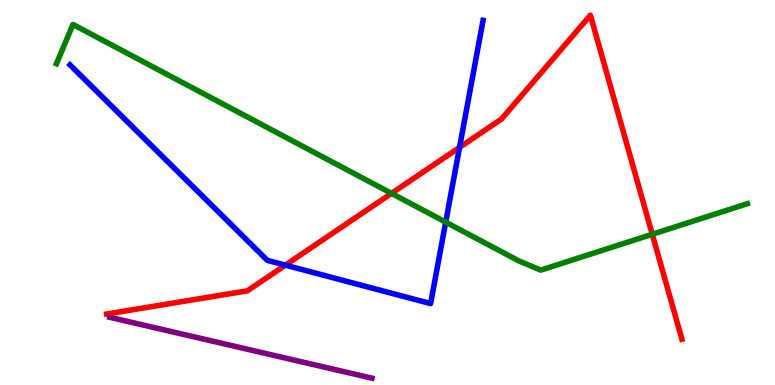[{'lines': ['blue', 'red'], 'intersections': [{'x': 3.68, 'y': 3.11}, {'x': 5.93, 'y': 6.17}]}, {'lines': ['green', 'red'], 'intersections': [{'x': 5.05, 'y': 4.98}, {'x': 8.42, 'y': 3.91}]}, {'lines': ['purple', 'red'], 'intersections': []}, {'lines': ['blue', 'green'], 'intersections': [{'x': 5.75, 'y': 4.23}]}, {'lines': ['blue', 'purple'], 'intersections': []}, {'lines': ['green', 'purple'], 'intersections': []}]